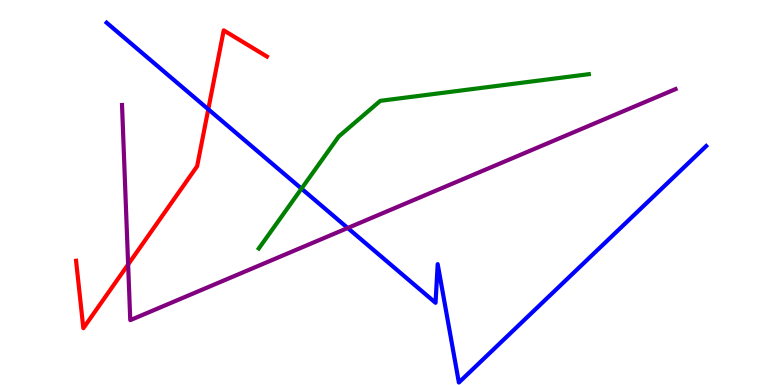[{'lines': ['blue', 'red'], 'intersections': [{'x': 2.69, 'y': 7.16}]}, {'lines': ['green', 'red'], 'intersections': []}, {'lines': ['purple', 'red'], 'intersections': [{'x': 1.65, 'y': 3.13}]}, {'lines': ['blue', 'green'], 'intersections': [{'x': 3.89, 'y': 5.1}]}, {'lines': ['blue', 'purple'], 'intersections': [{'x': 4.49, 'y': 4.08}]}, {'lines': ['green', 'purple'], 'intersections': []}]